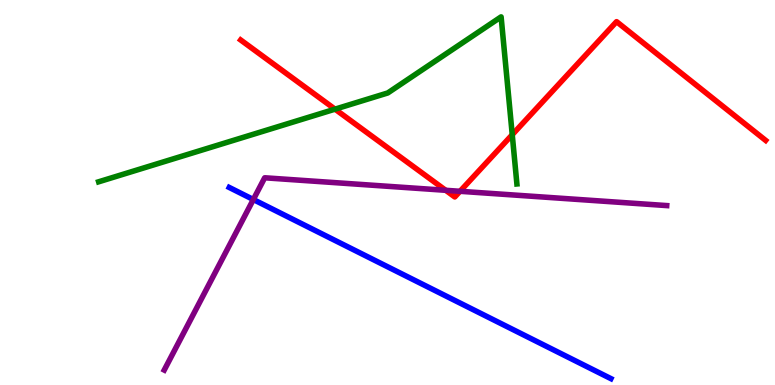[{'lines': ['blue', 'red'], 'intersections': []}, {'lines': ['green', 'red'], 'intersections': [{'x': 4.32, 'y': 7.16}, {'x': 6.61, 'y': 6.5}]}, {'lines': ['purple', 'red'], 'intersections': [{'x': 5.75, 'y': 5.06}, {'x': 5.94, 'y': 5.03}]}, {'lines': ['blue', 'green'], 'intersections': []}, {'lines': ['blue', 'purple'], 'intersections': [{'x': 3.27, 'y': 4.82}]}, {'lines': ['green', 'purple'], 'intersections': []}]